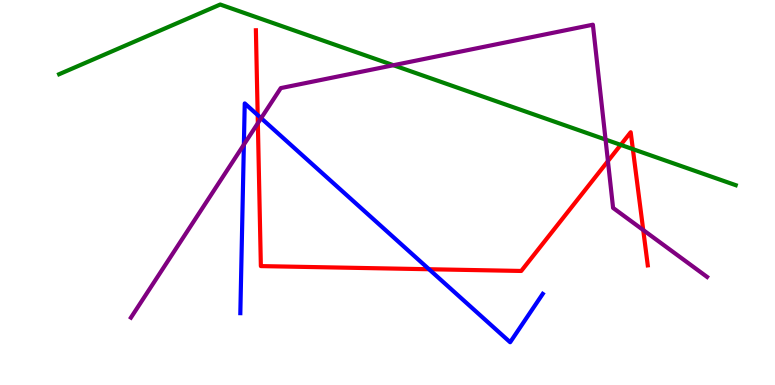[{'lines': ['blue', 'red'], 'intersections': [{'x': 3.32, 'y': 7.01}, {'x': 5.54, 'y': 3.01}]}, {'lines': ['green', 'red'], 'intersections': [{'x': 8.01, 'y': 6.24}, {'x': 8.17, 'y': 6.13}]}, {'lines': ['purple', 'red'], 'intersections': [{'x': 3.33, 'y': 6.8}, {'x': 7.84, 'y': 5.82}, {'x': 8.3, 'y': 4.02}]}, {'lines': ['blue', 'green'], 'intersections': []}, {'lines': ['blue', 'purple'], 'intersections': [{'x': 3.15, 'y': 6.24}, {'x': 3.37, 'y': 6.93}]}, {'lines': ['green', 'purple'], 'intersections': [{'x': 5.08, 'y': 8.31}, {'x': 7.81, 'y': 6.38}]}]